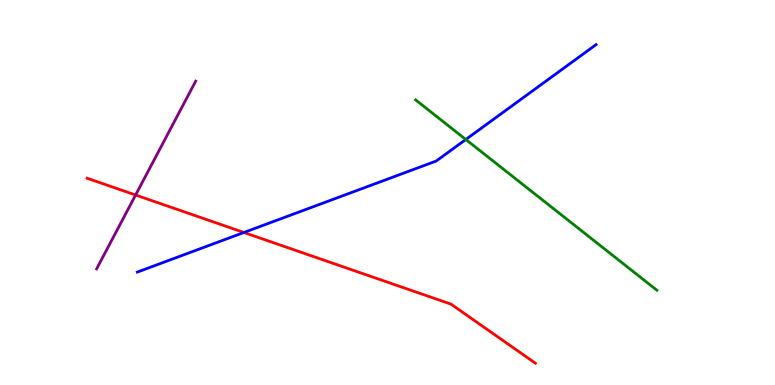[{'lines': ['blue', 'red'], 'intersections': [{'x': 3.15, 'y': 3.96}]}, {'lines': ['green', 'red'], 'intersections': []}, {'lines': ['purple', 'red'], 'intersections': [{'x': 1.75, 'y': 4.93}]}, {'lines': ['blue', 'green'], 'intersections': [{'x': 6.01, 'y': 6.38}]}, {'lines': ['blue', 'purple'], 'intersections': []}, {'lines': ['green', 'purple'], 'intersections': []}]